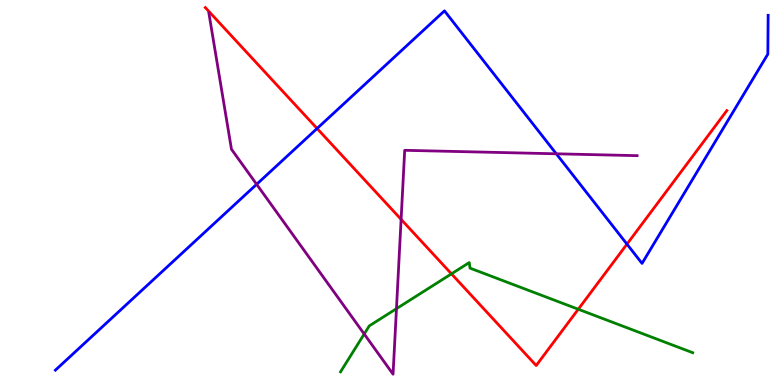[{'lines': ['blue', 'red'], 'intersections': [{'x': 4.09, 'y': 6.66}, {'x': 8.09, 'y': 3.66}]}, {'lines': ['green', 'red'], 'intersections': [{'x': 5.83, 'y': 2.89}, {'x': 7.46, 'y': 1.97}]}, {'lines': ['purple', 'red'], 'intersections': [{'x': 5.18, 'y': 4.3}]}, {'lines': ['blue', 'green'], 'intersections': []}, {'lines': ['blue', 'purple'], 'intersections': [{'x': 3.31, 'y': 5.21}, {'x': 7.18, 'y': 6.01}]}, {'lines': ['green', 'purple'], 'intersections': [{'x': 4.7, 'y': 1.32}, {'x': 5.12, 'y': 1.98}]}]